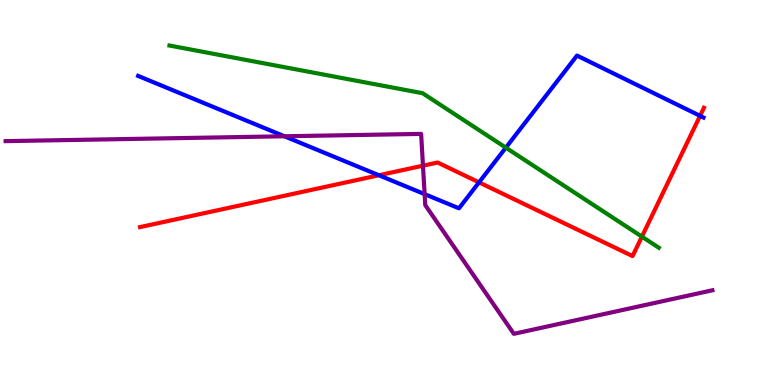[{'lines': ['blue', 'red'], 'intersections': [{'x': 4.89, 'y': 5.45}, {'x': 6.18, 'y': 5.26}, {'x': 9.03, 'y': 6.99}]}, {'lines': ['green', 'red'], 'intersections': [{'x': 8.28, 'y': 3.85}]}, {'lines': ['purple', 'red'], 'intersections': [{'x': 5.46, 'y': 5.7}]}, {'lines': ['blue', 'green'], 'intersections': [{'x': 6.53, 'y': 6.16}]}, {'lines': ['blue', 'purple'], 'intersections': [{'x': 3.67, 'y': 6.46}, {'x': 5.48, 'y': 4.96}]}, {'lines': ['green', 'purple'], 'intersections': []}]